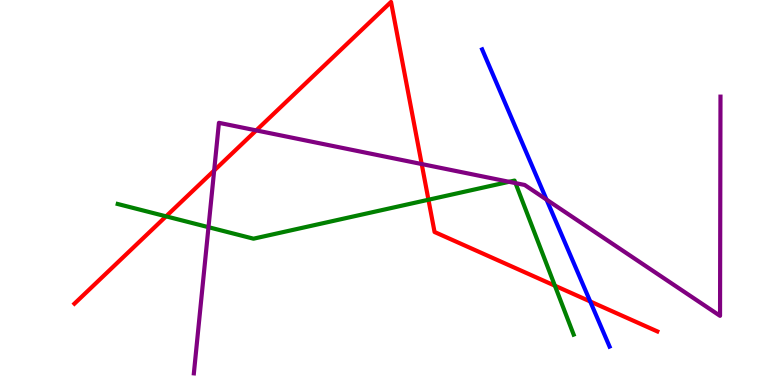[{'lines': ['blue', 'red'], 'intersections': [{'x': 7.62, 'y': 2.17}]}, {'lines': ['green', 'red'], 'intersections': [{'x': 2.14, 'y': 4.38}, {'x': 5.53, 'y': 4.81}, {'x': 7.16, 'y': 2.58}]}, {'lines': ['purple', 'red'], 'intersections': [{'x': 2.76, 'y': 5.57}, {'x': 3.31, 'y': 6.61}, {'x': 5.44, 'y': 5.74}]}, {'lines': ['blue', 'green'], 'intersections': []}, {'lines': ['blue', 'purple'], 'intersections': [{'x': 7.05, 'y': 4.81}]}, {'lines': ['green', 'purple'], 'intersections': [{'x': 2.69, 'y': 4.1}, {'x': 6.57, 'y': 5.28}, {'x': 6.65, 'y': 5.24}]}]